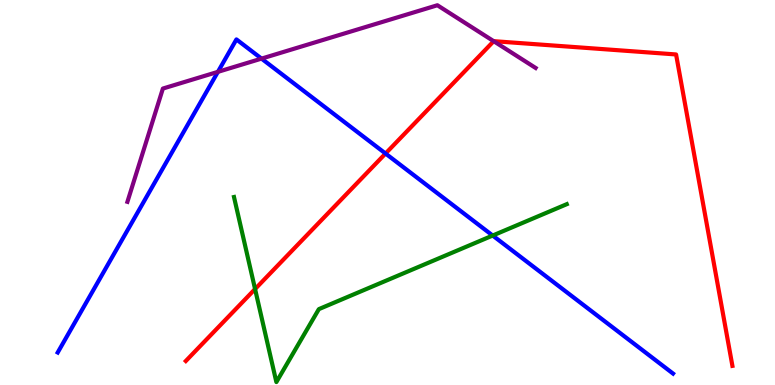[{'lines': ['blue', 'red'], 'intersections': [{'x': 4.97, 'y': 6.01}]}, {'lines': ['green', 'red'], 'intersections': [{'x': 3.29, 'y': 2.49}]}, {'lines': ['purple', 'red'], 'intersections': [{'x': 6.37, 'y': 8.93}]}, {'lines': ['blue', 'green'], 'intersections': [{'x': 6.36, 'y': 3.88}]}, {'lines': ['blue', 'purple'], 'intersections': [{'x': 2.81, 'y': 8.13}, {'x': 3.37, 'y': 8.48}]}, {'lines': ['green', 'purple'], 'intersections': []}]